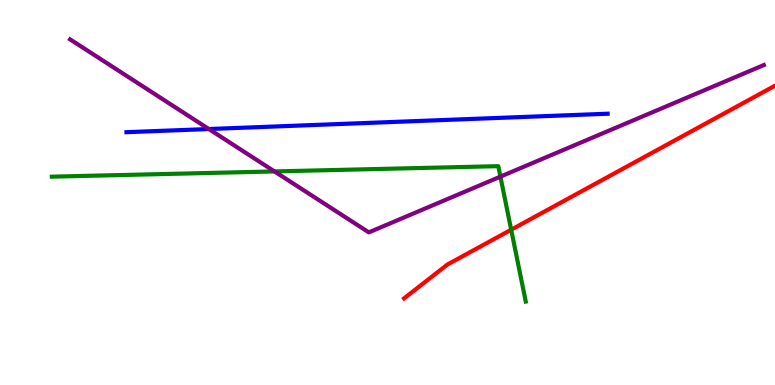[{'lines': ['blue', 'red'], 'intersections': []}, {'lines': ['green', 'red'], 'intersections': [{'x': 6.6, 'y': 4.03}]}, {'lines': ['purple', 'red'], 'intersections': []}, {'lines': ['blue', 'green'], 'intersections': []}, {'lines': ['blue', 'purple'], 'intersections': [{'x': 2.69, 'y': 6.65}]}, {'lines': ['green', 'purple'], 'intersections': [{'x': 3.54, 'y': 5.55}, {'x': 6.46, 'y': 5.41}]}]